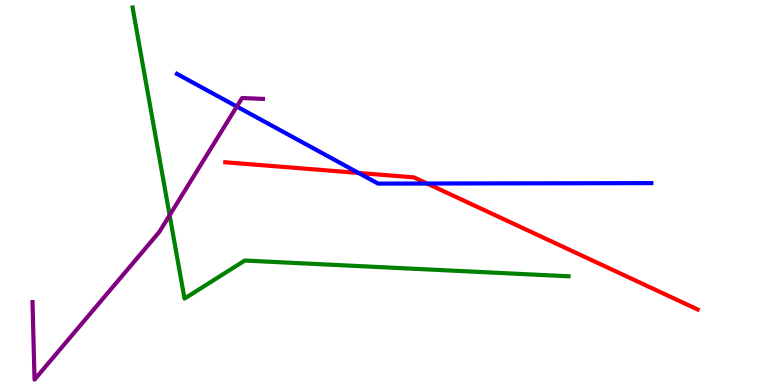[{'lines': ['blue', 'red'], 'intersections': [{'x': 4.63, 'y': 5.51}, {'x': 5.51, 'y': 5.23}]}, {'lines': ['green', 'red'], 'intersections': []}, {'lines': ['purple', 'red'], 'intersections': []}, {'lines': ['blue', 'green'], 'intersections': []}, {'lines': ['blue', 'purple'], 'intersections': [{'x': 3.06, 'y': 7.23}]}, {'lines': ['green', 'purple'], 'intersections': [{'x': 2.19, 'y': 4.41}]}]